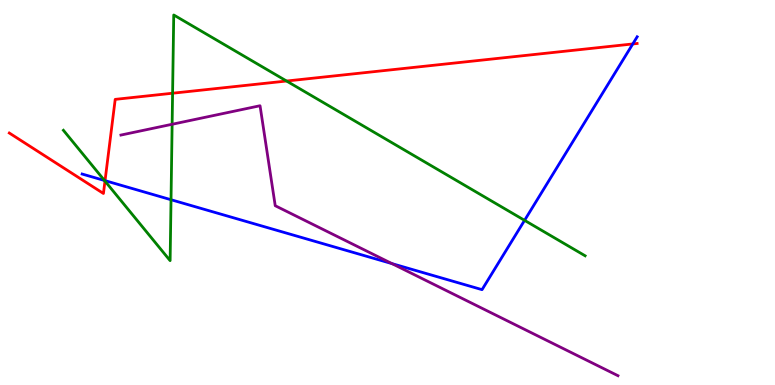[{'lines': ['blue', 'red'], 'intersections': [{'x': 1.36, 'y': 5.31}, {'x': 8.16, 'y': 8.86}]}, {'lines': ['green', 'red'], 'intersections': [{'x': 1.35, 'y': 5.3}, {'x': 2.23, 'y': 7.58}, {'x': 3.7, 'y': 7.9}]}, {'lines': ['purple', 'red'], 'intersections': []}, {'lines': ['blue', 'green'], 'intersections': [{'x': 1.35, 'y': 5.31}, {'x': 2.21, 'y': 4.81}, {'x': 6.77, 'y': 4.28}]}, {'lines': ['blue', 'purple'], 'intersections': [{'x': 5.06, 'y': 3.15}]}, {'lines': ['green', 'purple'], 'intersections': [{'x': 2.22, 'y': 6.77}]}]